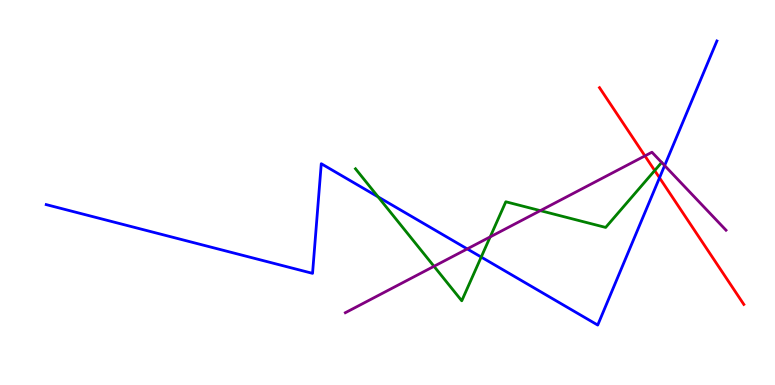[{'lines': ['blue', 'red'], 'intersections': [{'x': 8.51, 'y': 5.38}]}, {'lines': ['green', 'red'], 'intersections': [{'x': 8.45, 'y': 5.57}]}, {'lines': ['purple', 'red'], 'intersections': [{'x': 8.32, 'y': 5.95}]}, {'lines': ['blue', 'green'], 'intersections': [{'x': 4.88, 'y': 4.89}, {'x': 6.21, 'y': 3.32}]}, {'lines': ['blue', 'purple'], 'intersections': [{'x': 6.03, 'y': 3.53}, {'x': 8.58, 'y': 5.7}]}, {'lines': ['green', 'purple'], 'intersections': [{'x': 5.6, 'y': 3.08}, {'x': 6.32, 'y': 3.85}, {'x': 6.97, 'y': 4.53}, {'x': 8.54, 'y': 5.78}]}]